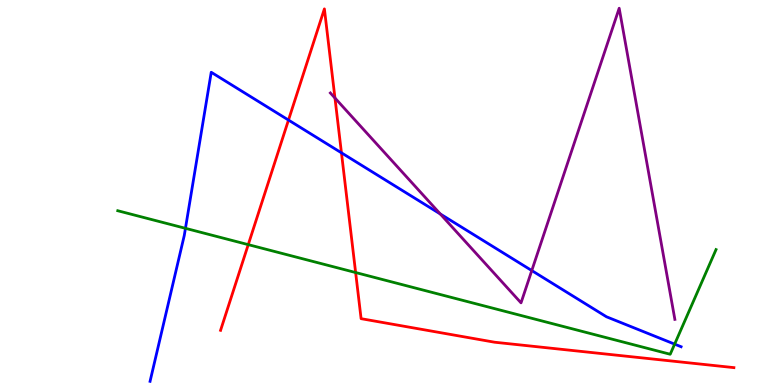[{'lines': ['blue', 'red'], 'intersections': [{'x': 3.72, 'y': 6.88}, {'x': 4.41, 'y': 6.03}]}, {'lines': ['green', 'red'], 'intersections': [{'x': 3.2, 'y': 3.65}, {'x': 4.59, 'y': 2.92}]}, {'lines': ['purple', 'red'], 'intersections': [{'x': 4.32, 'y': 7.45}]}, {'lines': ['blue', 'green'], 'intersections': [{'x': 2.39, 'y': 4.07}, {'x': 8.7, 'y': 1.06}]}, {'lines': ['blue', 'purple'], 'intersections': [{'x': 5.68, 'y': 4.44}, {'x': 6.86, 'y': 2.97}]}, {'lines': ['green', 'purple'], 'intersections': []}]